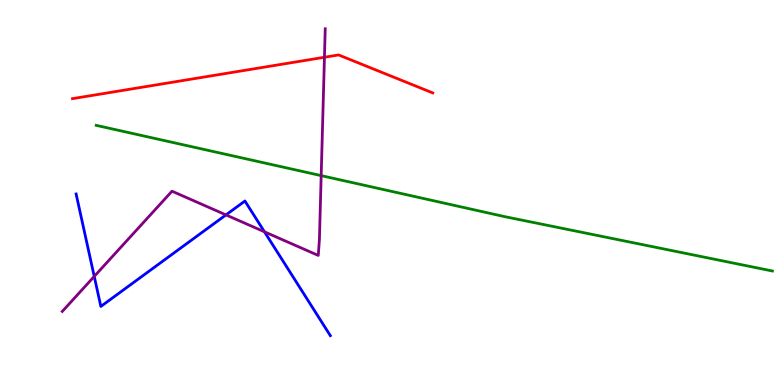[{'lines': ['blue', 'red'], 'intersections': []}, {'lines': ['green', 'red'], 'intersections': []}, {'lines': ['purple', 'red'], 'intersections': [{'x': 4.19, 'y': 8.51}]}, {'lines': ['blue', 'green'], 'intersections': []}, {'lines': ['blue', 'purple'], 'intersections': [{'x': 1.22, 'y': 2.82}, {'x': 2.92, 'y': 4.42}, {'x': 3.41, 'y': 3.98}]}, {'lines': ['green', 'purple'], 'intersections': [{'x': 4.14, 'y': 5.44}]}]